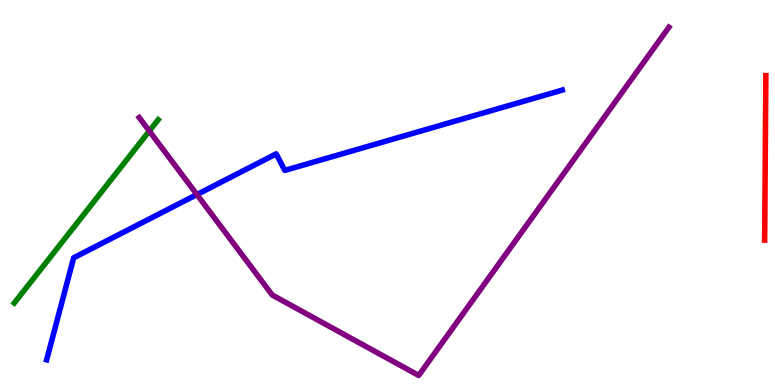[{'lines': ['blue', 'red'], 'intersections': []}, {'lines': ['green', 'red'], 'intersections': []}, {'lines': ['purple', 'red'], 'intersections': []}, {'lines': ['blue', 'green'], 'intersections': []}, {'lines': ['blue', 'purple'], 'intersections': [{'x': 2.54, 'y': 4.95}]}, {'lines': ['green', 'purple'], 'intersections': [{'x': 1.93, 'y': 6.6}]}]